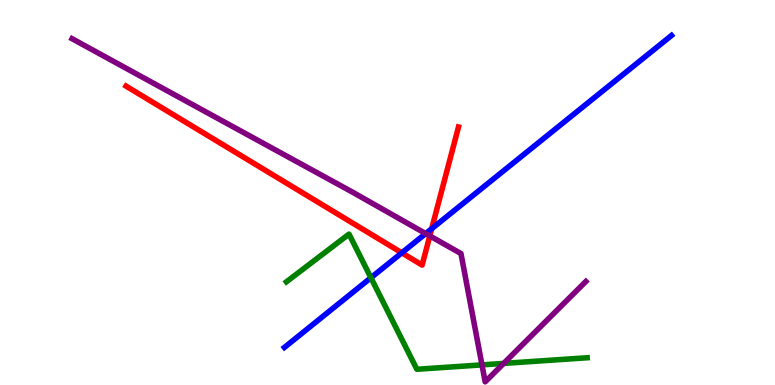[{'lines': ['blue', 'red'], 'intersections': [{'x': 5.18, 'y': 3.43}, {'x': 5.57, 'y': 4.06}]}, {'lines': ['green', 'red'], 'intersections': []}, {'lines': ['purple', 'red'], 'intersections': [{'x': 5.55, 'y': 3.87}]}, {'lines': ['blue', 'green'], 'intersections': [{'x': 4.79, 'y': 2.79}]}, {'lines': ['blue', 'purple'], 'intersections': [{'x': 5.49, 'y': 3.93}]}, {'lines': ['green', 'purple'], 'intersections': [{'x': 6.22, 'y': 0.523}, {'x': 6.5, 'y': 0.561}]}]